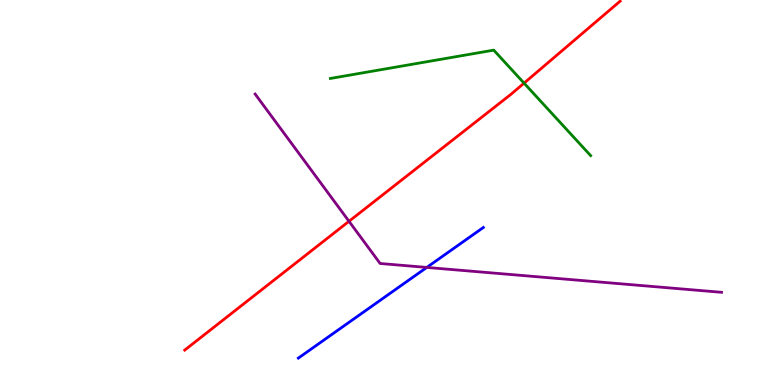[{'lines': ['blue', 'red'], 'intersections': []}, {'lines': ['green', 'red'], 'intersections': [{'x': 6.76, 'y': 7.84}]}, {'lines': ['purple', 'red'], 'intersections': [{'x': 4.5, 'y': 4.25}]}, {'lines': ['blue', 'green'], 'intersections': []}, {'lines': ['blue', 'purple'], 'intersections': [{'x': 5.51, 'y': 3.05}]}, {'lines': ['green', 'purple'], 'intersections': []}]